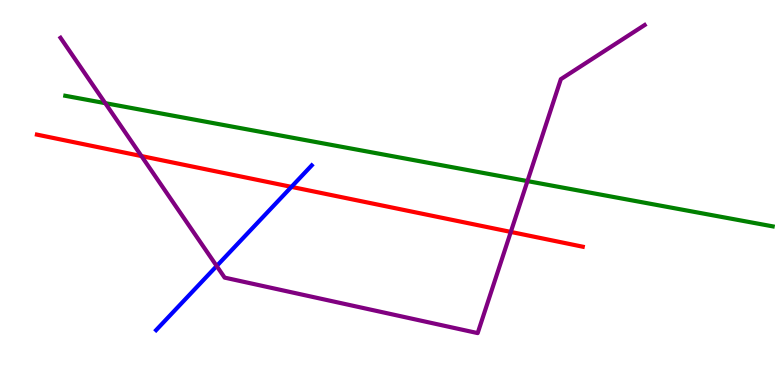[{'lines': ['blue', 'red'], 'intersections': [{'x': 3.76, 'y': 5.15}]}, {'lines': ['green', 'red'], 'intersections': []}, {'lines': ['purple', 'red'], 'intersections': [{'x': 1.83, 'y': 5.95}, {'x': 6.59, 'y': 3.98}]}, {'lines': ['blue', 'green'], 'intersections': []}, {'lines': ['blue', 'purple'], 'intersections': [{'x': 2.8, 'y': 3.09}]}, {'lines': ['green', 'purple'], 'intersections': [{'x': 1.36, 'y': 7.32}, {'x': 6.81, 'y': 5.3}]}]